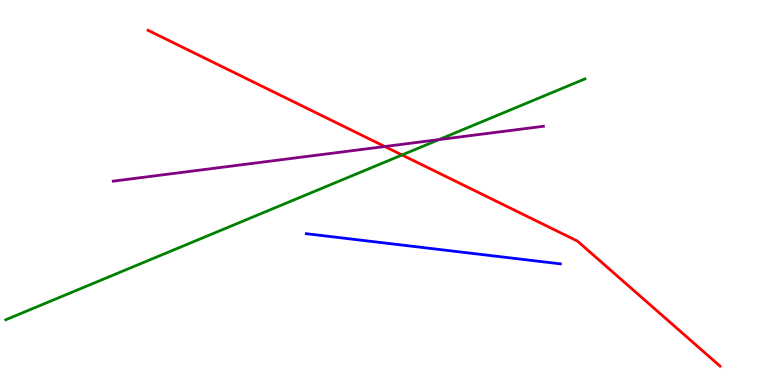[{'lines': ['blue', 'red'], 'intersections': []}, {'lines': ['green', 'red'], 'intersections': [{'x': 5.19, 'y': 5.97}]}, {'lines': ['purple', 'red'], 'intersections': [{'x': 4.97, 'y': 6.19}]}, {'lines': ['blue', 'green'], 'intersections': []}, {'lines': ['blue', 'purple'], 'intersections': []}, {'lines': ['green', 'purple'], 'intersections': [{'x': 5.66, 'y': 6.37}]}]